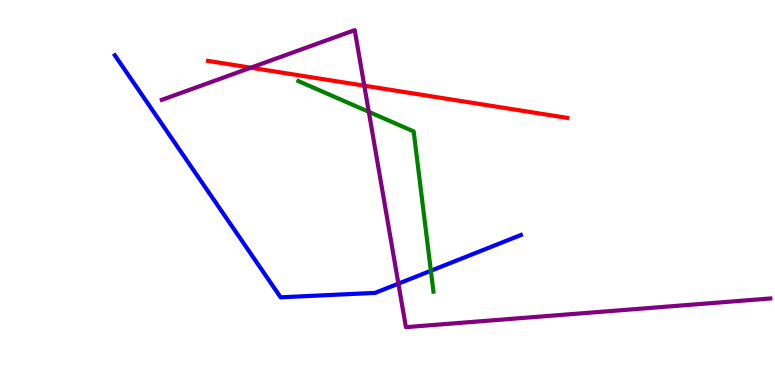[{'lines': ['blue', 'red'], 'intersections': []}, {'lines': ['green', 'red'], 'intersections': []}, {'lines': ['purple', 'red'], 'intersections': [{'x': 3.24, 'y': 8.24}, {'x': 4.7, 'y': 7.77}]}, {'lines': ['blue', 'green'], 'intersections': [{'x': 5.56, 'y': 2.97}]}, {'lines': ['blue', 'purple'], 'intersections': [{'x': 5.14, 'y': 2.63}]}, {'lines': ['green', 'purple'], 'intersections': [{'x': 4.76, 'y': 7.1}]}]